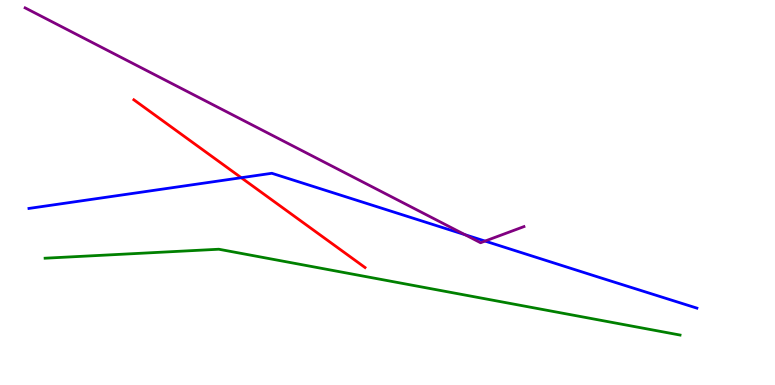[{'lines': ['blue', 'red'], 'intersections': [{'x': 3.11, 'y': 5.38}]}, {'lines': ['green', 'red'], 'intersections': []}, {'lines': ['purple', 'red'], 'intersections': []}, {'lines': ['blue', 'green'], 'intersections': []}, {'lines': ['blue', 'purple'], 'intersections': [{'x': 6.0, 'y': 3.9}, {'x': 6.26, 'y': 3.74}]}, {'lines': ['green', 'purple'], 'intersections': []}]